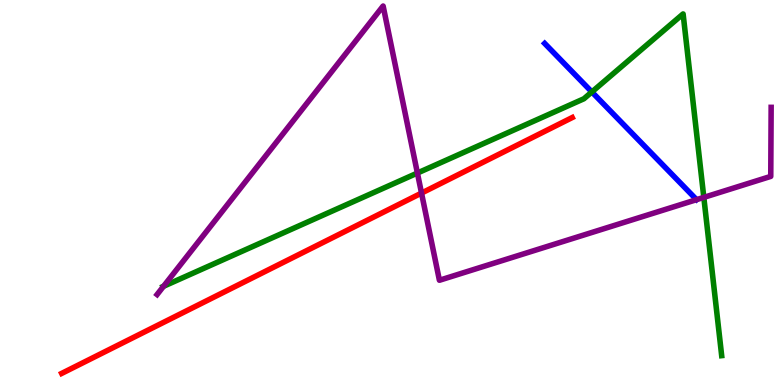[{'lines': ['blue', 'red'], 'intersections': []}, {'lines': ['green', 'red'], 'intersections': []}, {'lines': ['purple', 'red'], 'intersections': [{'x': 5.44, 'y': 4.98}]}, {'lines': ['blue', 'green'], 'intersections': [{'x': 7.64, 'y': 7.61}]}, {'lines': ['blue', 'purple'], 'intersections': []}, {'lines': ['green', 'purple'], 'intersections': [{'x': 2.11, 'y': 2.56}, {'x': 5.39, 'y': 5.51}, {'x': 9.08, 'y': 4.87}]}]